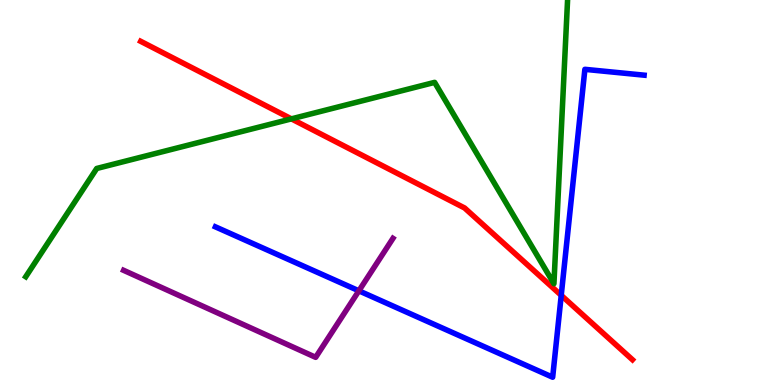[{'lines': ['blue', 'red'], 'intersections': [{'x': 7.24, 'y': 2.33}]}, {'lines': ['green', 'red'], 'intersections': [{'x': 3.76, 'y': 6.91}]}, {'lines': ['purple', 'red'], 'intersections': []}, {'lines': ['blue', 'green'], 'intersections': []}, {'lines': ['blue', 'purple'], 'intersections': [{'x': 4.63, 'y': 2.45}]}, {'lines': ['green', 'purple'], 'intersections': []}]